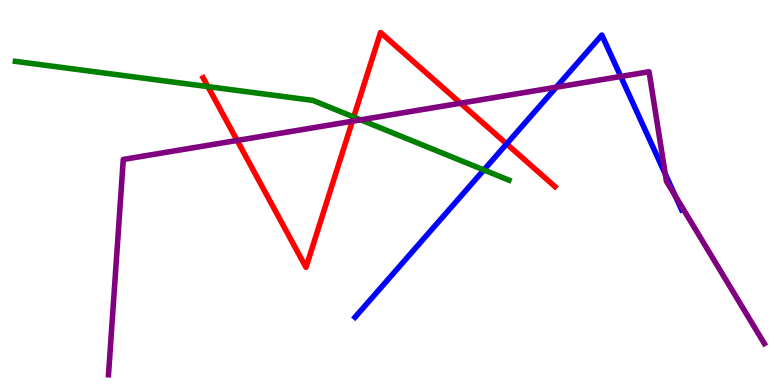[{'lines': ['blue', 'red'], 'intersections': [{'x': 6.54, 'y': 6.26}]}, {'lines': ['green', 'red'], 'intersections': [{'x': 2.68, 'y': 7.75}, {'x': 4.56, 'y': 6.96}]}, {'lines': ['purple', 'red'], 'intersections': [{'x': 3.06, 'y': 6.35}, {'x': 4.55, 'y': 6.85}, {'x': 5.94, 'y': 7.32}]}, {'lines': ['blue', 'green'], 'intersections': [{'x': 6.24, 'y': 5.59}]}, {'lines': ['blue', 'purple'], 'intersections': [{'x': 7.18, 'y': 7.73}, {'x': 8.01, 'y': 8.01}, {'x': 8.58, 'y': 5.48}, {'x': 8.71, 'y': 4.91}]}, {'lines': ['green', 'purple'], 'intersections': [{'x': 4.65, 'y': 6.89}]}]